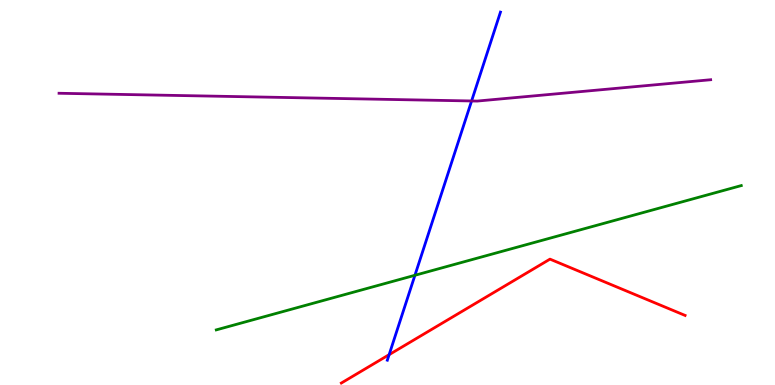[{'lines': ['blue', 'red'], 'intersections': [{'x': 5.02, 'y': 0.788}]}, {'lines': ['green', 'red'], 'intersections': []}, {'lines': ['purple', 'red'], 'intersections': []}, {'lines': ['blue', 'green'], 'intersections': [{'x': 5.35, 'y': 2.85}]}, {'lines': ['blue', 'purple'], 'intersections': [{'x': 6.09, 'y': 7.38}]}, {'lines': ['green', 'purple'], 'intersections': []}]